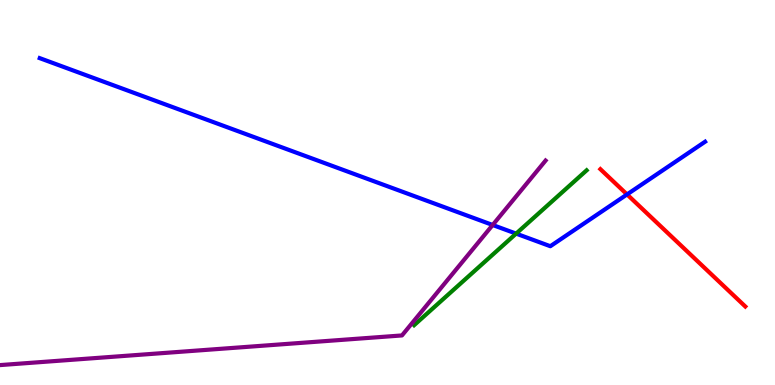[{'lines': ['blue', 'red'], 'intersections': [{'x': 8.09, 'y': 4.95}]}, {'lines': ['green', 'red'], 'intersections': []}, {'lines': ['purple', 'red'], 'intersections': []}, {'lines': ['blue', 'green'], 'intersections': [{'x': 6.66, 'y': 3.93}]}, {'lines': ['blue', 'purple'], 'intersections': [{'x': 6.36, 'y': 4.16}]}, {'lines': ['green', 'purple'], 'intersections': []}]